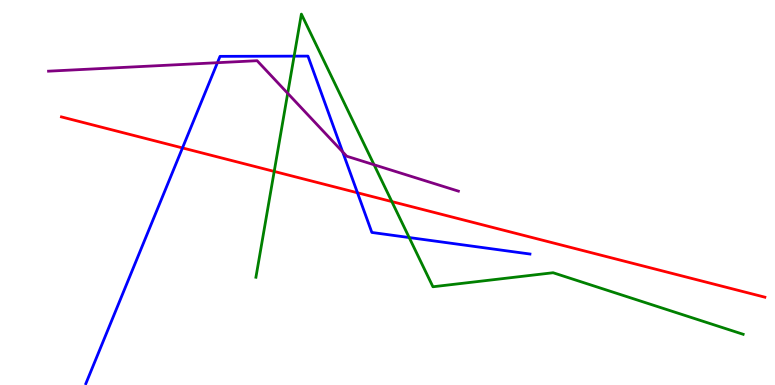[{'lines': ['blue', 'red'], 'intersections': [{'x': 2.35, 'y': 6.16}, {'x': 4.61, 'y': 4.99}]}, {'lines': ['green', 'red'], 'intersections': [{'x': 3.54, 'y': 5.55}, {'x': 5.06, 'y': 4.76}]}, {'lines': ['purple', 'red'], 'intersections': []}, {'lines': ['blue', 'green'], 'intersections': [{'x': 3.8, 'y': 8.54}, {'x': 5.28, 'y': 3.83}]}, {'lines': ['blue', 'purple'], 'intersections': [{'x': 2.81, 'y': 8.37}, {'x': 4.42, 'y': 6.06}]}, {'lines': ['green', 'purple'], 'intersections': [{'x': 3.71, 'y': 7.58}, {'x': 4.83, 'y': 5.72}]}]